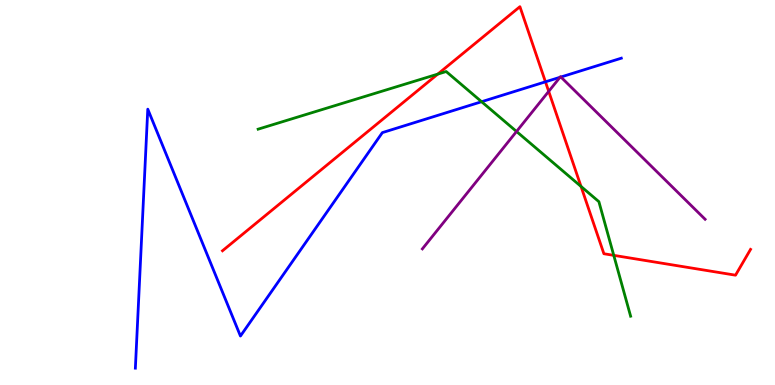[{'lines': ['blue', 'red'], 'intersections': [{'x': 7.04, 'y': 7.87}]}, {'lines': ['green', 'red'], 'intersections': [{'x': 5.65, 'y': 8.07}, {'x': 7.5, 'y': 5.16}, {'x': 7.92, 'y': 3.37}]}, {'lines': ['purple', 'red'], 'intersections': [{'x': 7.08, 'y': 7.63}]}, {'lines': ['blue', 'green'], 'intersections': [{'x': 6.21, 'y': 7.36}]}, {'lines': ['blue', 'purple'], 'intersections': [{'x': 7.23, 'y': 7.99}, {'x': 7.24, 'y': 8.0}]}, {'lines': ['green', 'purple'], 'intersections': [{'x': 6.66, 'y': 6.58}]}]